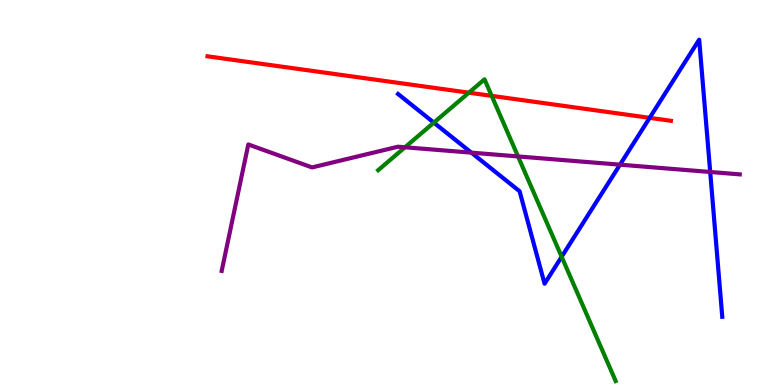[{'lines': ['blue', 'red'], 'intersections': [{'x': 8.38, 'y': 6.94}]}, {'lines': ['green', 'red'], 'intersections': [{'x': 6.05, 'y': 7.59}, {'x': 6.34, 'y': 7.51}]}, {'lines': ['purple', 'red'], 'intersections': []}, {'lines': ['blue', 'green'], 'intersections': [{'x': 5.6, 'y': 6.82}, {'x': 7.25, 'y': 3.33}]}, {'lines': ['blue', 'purple'], 'intersections': [{'x': 6.08, 'y': 6.03}, {'x': 8.0, 'y': 5.72}, {'x': 9.16, 'y': 5.53}]}, {'lines': ['green', 'purple'], 'intersections': [{'x': 5.23, 'y': 6.17}, {'x': 6.68, 'y': 5.94}]}]